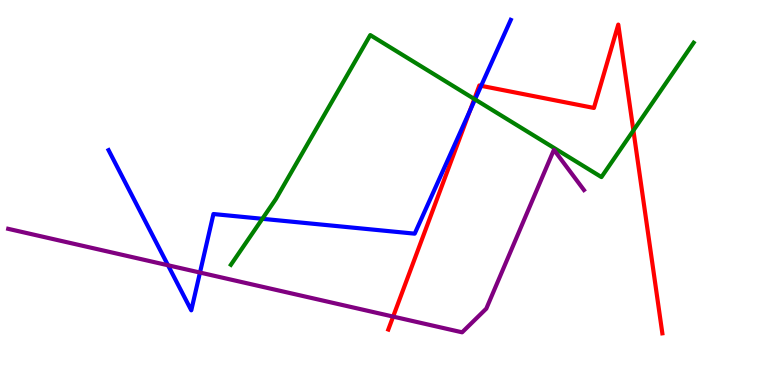[{'lines': ['blue', 'red'], 'intersections': [{'x': 6.06, 'y': 7.12}, {'x': 6.21, 'y': 7.77}]}, {'lines': ['green', 'red'], 'intersections': [{'x': 6.12, 'y': 7.43}, {'x': 8.17, 'y': 6.61}]}, {'lines': ['purple', 'red'], 'intersections': [{'x': 5.07, 'y': 1.78}]}, {'lines': ['blue', 'green'], 'intersections': [{'x': 3.39, 'y': 4.32}, {'x': 6.13, 'y': 7.42}]}, {'lines': ['blue', 'purple'], 'intersections': [{'x': 2.17, 'y': 3.11}, {'x': 2.58, 'y': 2.92}]}, {'lines': ['green', 'purple'], 'intersections': []}]